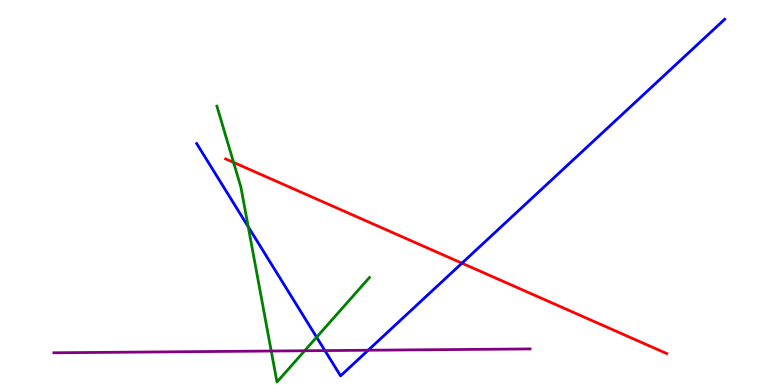[{'lines': ['blue', 'red'], 'intersections': [{'x': 5.96, 'y': 3.16}]}, {'lines': ['green', 'red'], 'intersections': [{'x': 3.01, 'y': 5.78}]}, {'lines': ['purple', 'red'], 'intersections': []}, {'lines': ['blue', 'green'], 'intersections': [{'x': 3.2, 'y': 4.11}, {'x': 4.09, 'y': 1.24}]}, {'lines': ['blue', 'purple'], 'intersections': [{'x': 4.19, 'y': 0.894}, {'x': 4.75, 'y': 0.903}]}, {'lines': ['green', 'purple'], 'intersections': [{'x': 3.5, 'y': 0.883}, {'x': 3.93, 'y': 0.89}]}]